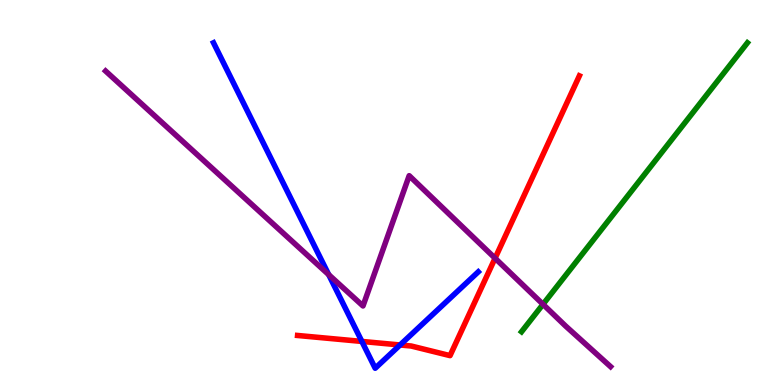[{'lines': ['blue', 'red'], 'intersections': [{'x': 4.67, 'y': 1.13}, {'x': 5.16, 'y': 1.04}]}, {'lines': ['green', 'red'], 'intersections': []}, {'lines': ['purple', 'red'], 'intersections': [{'x': 6.39, 'y': 3.29}]}, {'lines': ['blue', 'green'], 'intersections': []}, {'lines': ['blue', 'purple'], 'intersections': [{'x': 4.24, 'y': 2.87}]}, {'lines': ['green', 'purple'], 'intersections': [{'x': 7.01, 'y': 2.1}]}]